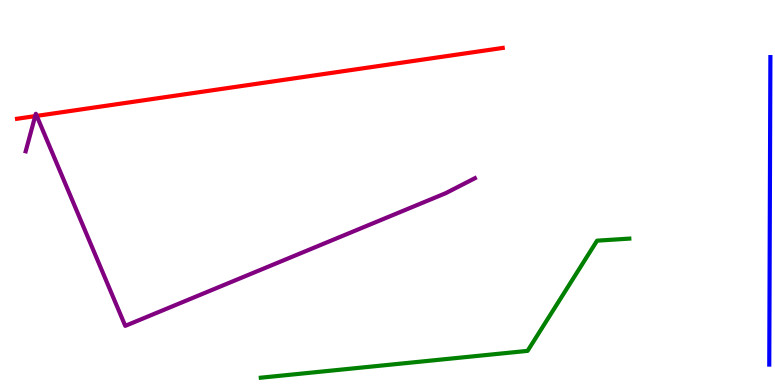[{'lines': ['blue', 'red'], 'intersections': []}, {'lines': ['green', 'red'], 'intersections': []}, {'lines': ['purple', 'red'], 'intersections': [{'x': 0.454, 'y': 6.98}, {'x': 0.474, 'y': 6.99}]}, {'lines': ['blue', 'green'], 'intersections': []}, {'lines': ['blue', 'purple'], 'intersections': []}, {'lines': ['green', 'purple'], 'intersections': []}]